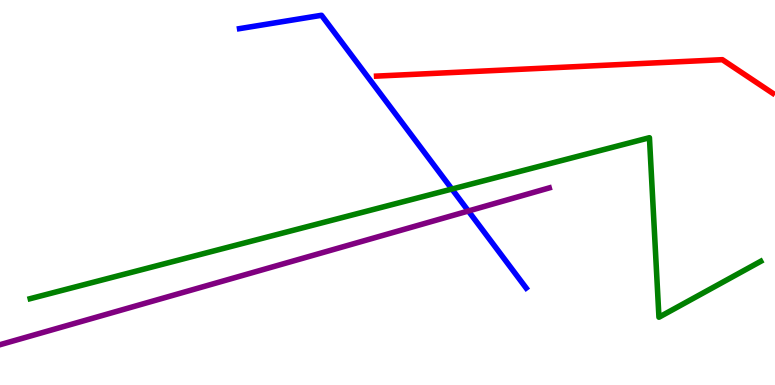[{'lines': ['blue', 'red'], 'intersections': []}, {'lines': ['green', 'red'], 'intersections': []}, {'lines': ['purple', 'red'], 'intersections': []}, {'lines': ['blue', 'green'], 'intersections': [{'x': 5.83, 'y': 5.09}]}, {'lines': ['blue', 'purple'], 'intersections': [{'x': 6.04, 'y': 4.52}]}, {'lines': ['green', 'purple'], 'intersections': []}]